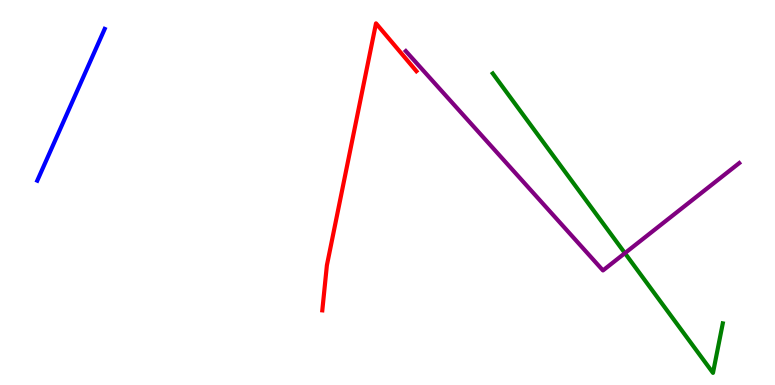[{'lines': ['blue', 'red'], 'intersections': []}, {'lines': ['green', 'red'], 'intersections': []}, {'lines': ['purple', 'red'], 'intersections': []}, {'lines': ['blue', 'green'], 'intersections': []}, {'lines': ['blue', 'purple'], 'intersections': []}, {'lines': ['green', 'purple'], 'intersections': [{'x': 8.06, 'y': 3.42}]}]